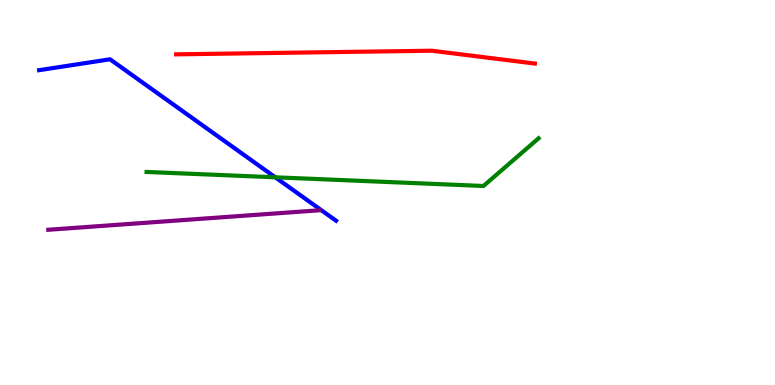[{'lines': ['blue', 'red'], 'intersections': []}, {'lines': ['green', 'red'], 'intersections': []}, {'lines': ['purple', 'red'], 'intersections': []}, {'lines': ['blue', 'green'], 'intersections': [{'x': 3.55, 'y': 5.39}]}, {'lines': ['blue', 'purple'], 'intersections': []}, {'lines': ['green', 'purple'], 'intersections': []}]